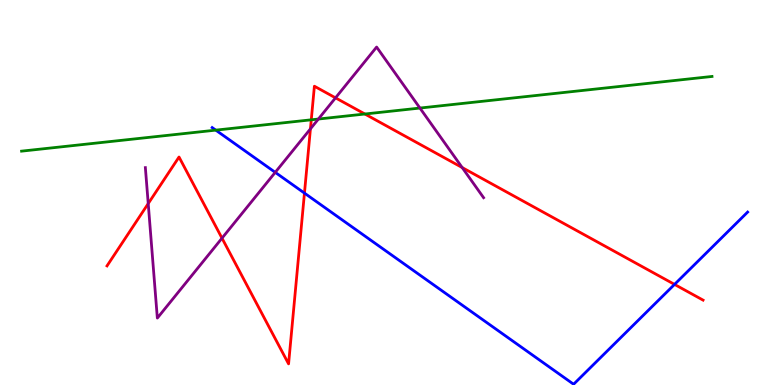[{'lines': ['blue', 'red'], 'intersections': [{'x': 3.93, 'y': 4.98}, {'x': 8.7, 'y': 2.61}]}, {'lines': ['green', 'red'], 'intersections': [{'x': 4.02, 'y': 6.89}, {'x': 4.71, 'y': 7.04}]}, {'lines': ['purple', 'red'], 'intersections': [{'x': 1.91, 'y': 4.71}, {'x': 2.86, 'y': 3.81}, {'x': 4.01, 'y': 6.65}, {'x': 4.33, 'y': 7.46}, {'x': 5.96, 'y': 5.65}]}, {'lines': ['blue', 'green'], 'intersections': [{'x': 2.78, 'y': 6.62}]}, {'lines': ['blue', 'purple'], 'intersections': [{'x': 3.55, 'y': 5.52}]}, {'lines': ['green', 'purple'], 'intersections': [{'x': 4.11, 'y': 6.91}, {'x': 5.42, 'y': 7.19}]}]